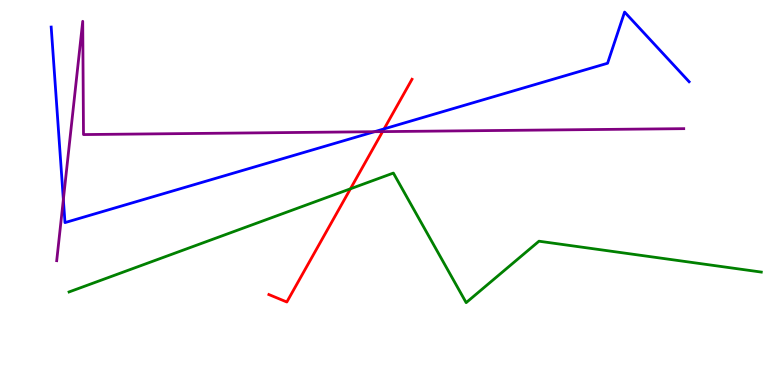[{'lines': ['blue', 'red'], 'intersections': [{'x': 4.96, 'y': 6.65}]}, {'lines': ['green', 'red'], 'intersections': [{'x': 4.52, 'y': 5.1}]}, {'lines': ['purple', 'red'], 'intersections': [{'x': 4.94, 'y': 6.58}]}, {'lines': ['blue', 'green'], 'intersections': []}, {'lines': ['blue', 'purple'], 'intersections': [{'x': 0.817, 'y': 4.82}, {'x': 4.83, 'y': 6.58}]}, {'lines': ['green', 'purple'], 'intersections': []}]